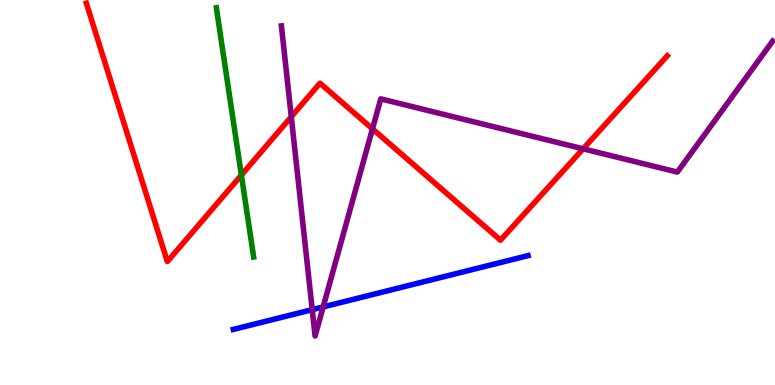[{'lines': ['blue', 'red'], 'intersections': []}, {'lines': ['green', 'red'], 'intersections': [{'x': 3.11, 'y': 5.45}]}, {'lines': ['purple', 'red'], 'intersections': [{'x': 3.76, 'y': 6.97}, {'x': 4.81, 'y': 6.65}, {'x': 7.52, 'y': 6.13}]}, {'lines': ['blue', 'green'], 'intersections': []}, {'lines': ['blue', 'purple'], 'intersections': [{'x': 4.03, 'y': 1.96}, {'x': 4.17, 'y': 2.03}]}, {'lines': ['green', 'purple'], 'intersections': []}]